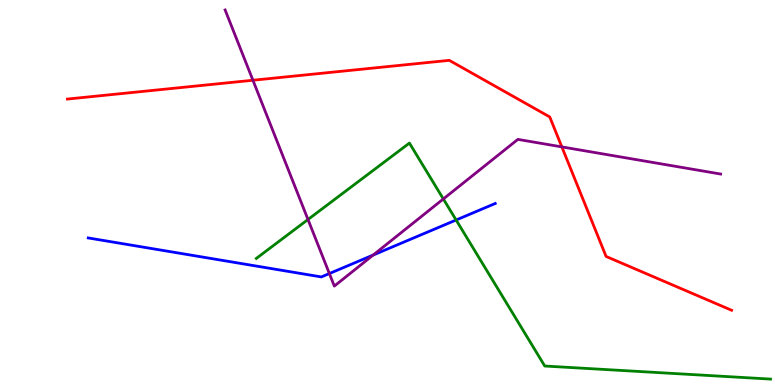[{'lines': ['blue', 'red'], 'intersections': []}, {'lines': ['green', 'red'], 'intersections': []}, {'lines': ['purple', 'red'], 'intersections': [{'x': 3.26, 'y': 7.92}, {'x': 7.25, 'y': 6.18}]}, {'lines': ['blue', 'green'], 'intersections': [{'x': 5.89, 'y': 4.29}]}, {'lines': ['blue', 'purple'], 'intersections': [{'x': 4.25, 'y': 2.89}, {'x': 4.81, 'y': 3.38}]}, {'lines': ['green', 'purple'], 'intersections': [{'x': 3.97, 'y': 4.3}, {'x': 5.72, 'y': 4.83}]}]